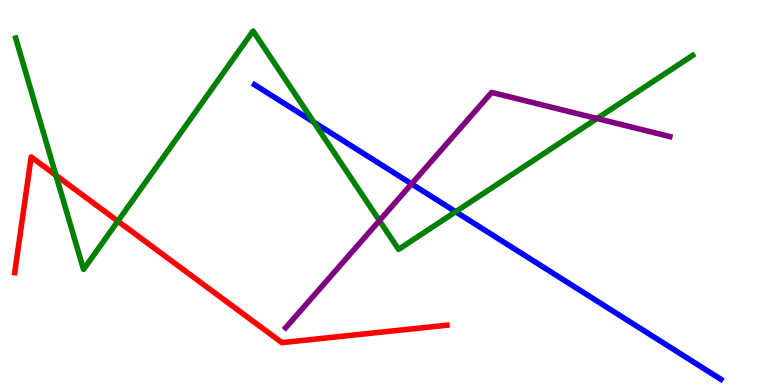[{'lines': ['blue', 'red'], 'intersections': []}, {'lines': ['green', 'red'], 'intersections': [{'x': 0.722, 'y': 5.45}, {'x': 1.52, 'y': 4.26}]}, {'lines': ['purple', 'red'], 'intersections': []}, {'lines': ['blue', 'green'], 'intersections': [{'x': 4.05, 'y': 6.83}, {'x': 5.88, 'y': 4.5}]}, {'lines': ['blue', 'purple'], 'intersections': [{'x': 5.31, 'y': 5.22}]}, {'lines': ['green', 'purple'], 'intersections': [{'x': 4.9, 'y': 4.27}, {'x': 7.7, 'y': 6.92}]}]